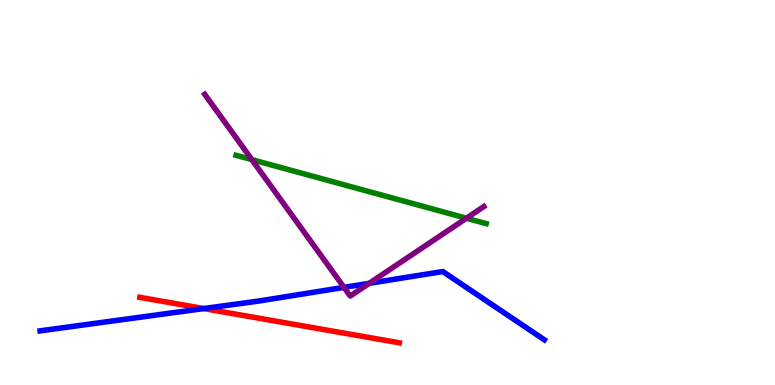[{'lines': ['blue', 'red'], 'intersections': [{'x': 2.63, 'y': 1.99}]}, {'lines': ['green', 'red'], 'intersections': []}, {'lines': ['purple', 'red'], 'intersections': []}, {'lines': ['blue', 'green'], 'intersections': []}, {'lines': ['blue', 'purple'], 'intersections': [{'x': 4.44, 'y': 2.54}, {'x': 4.76, 'y': 2.64}]}, {'lines': ['green', 'purple'], 'intersections': [{'x': 3.25, 'y': 5.85}, {'x': 6.02, 'y': 4.33}]}]